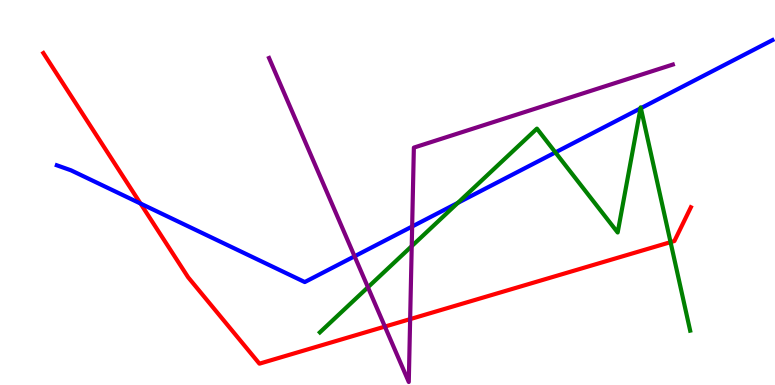[{'lines': ['blue', 'red'], 'intersections': [{'x': 1.81, 'y': 4.71}]}, {'lines': ['green', 'red'], 'intersections': [{'x': 8.65, 'y': 3.71}]}, {'lines': ['purple', 'red'], 'intersections': [{'x': 4.97, 'y': 1.52}, {'x': 5.29, 'y': 1.71}]}, {'lines': ['blue', 'green'], 'intersections': [{'x': 5.91, 'y': 4.73}, {'x': 7.17, 'y': 6.04}, {'x': 8.26, 'y': 7.19}, {'x': 8.27, 'y': 7.19}]}, {'lines': ['blue', 'purple'], 'intersections': [{'x': 4.58, 'y': 3.34}, {'x': 5.32, 'y': 4.12}]}, {'lines': ['green', 'purple'], 'intersections': [{'x': 4.75, 'y': 2.54}, {'x': 5.31, 'y': 3.61}]}]